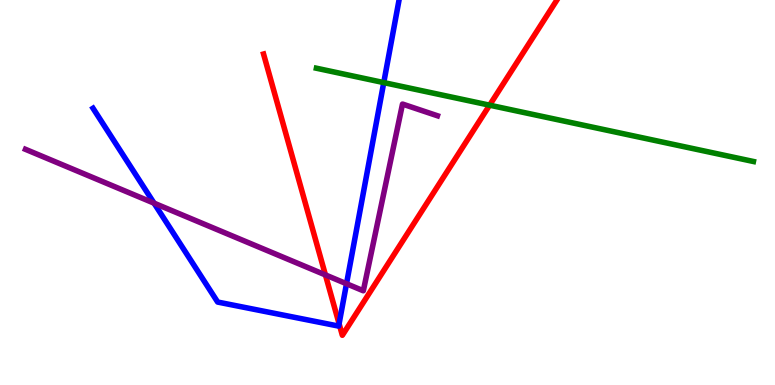[{'lines': ['blue', 'red'], 'intersections': [{'x': 4.38, 'y': 1.59}]}, {'lines': ['green', 'red'], 'intersections': [{'x': 6.32, 'y': 7.27}]}, {'lines': ['purple', 'red'], 'intersections': [{'x': 4.2, 'y': 2.86}]}, {'lines': ['blue', 'green'], 'intersections': [{'x': 4.95, 'y': 7.85}]}, {'lines': ['blue', 'purple'], 'intersections': [{'x': 1.99, 'y': 4.72}, {'x': 4.47, 'y': 2.63}]}, {'lines': ['green', 'purple'], 'intersections': []}]